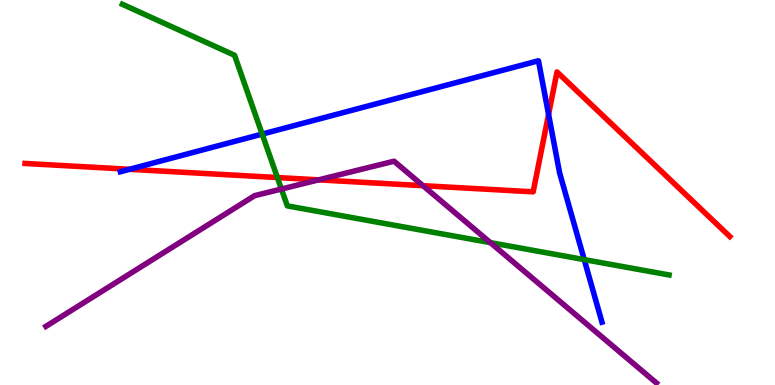[{'lines': ['blue', 'red'], 'intersections': [{'x': 1.67, 'y': 5.6}, {'x': 7.08, 'y': 7.03}]}, {'lines': ['green', 'red'], 'intersections': [{'x': 3.58, 'y': 5.39}]}, {'lines': ['purple', 'red'], 'intersections': [{'x': 4.11, 'y': 5.33}, {'x': 5.46, 'y': 5.18}]}, {'lines': ['blue', 'green'], 'intersections': [{'x': 3.38, 'y': 6.52}, {'x': 7.54, 'y': 3.26}]}, {'lines': ['blue', 'purple'], 'intersections': []}, {'lines': ['green', 'purple'], 'intersections': [{'x': 3.63, 'y': 5.09}, {'x': 6.33, 'y': 3.7}]}]